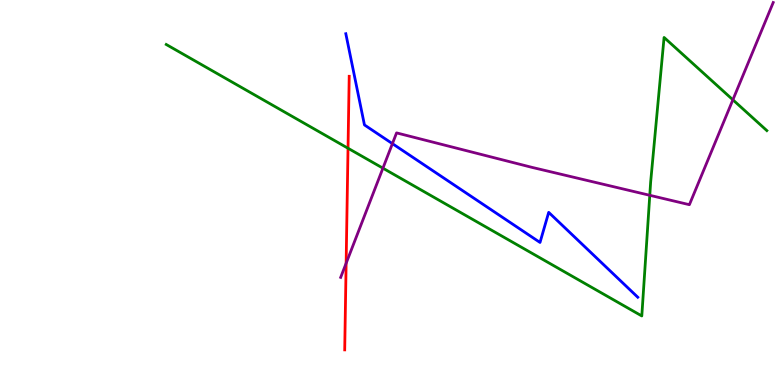[{'lines': ['blue', 'red'], 'intersections': []}, {'lines': ['green', 'red'], 'intersections': [{'x': 4.49, 'y': 6.15}]}, {'lines': ['purple', 'red'], 'intersections': [{'x': 4.47, 'y': 3.16}]}, {'lines': ['blue', 'green'], 'intersections': []}, {'lines': ['blue', 'purple'], 'intersections': [{'x': 5.06, 'y': 6.27}]}, {'lines': ['green', 'purple'], 'intersections': [{'x': 4.94, 'y': 5.63}, {'x': 8.38, 'y': 4.93}, {'x': 9.46, 'y': 7.41}]}]